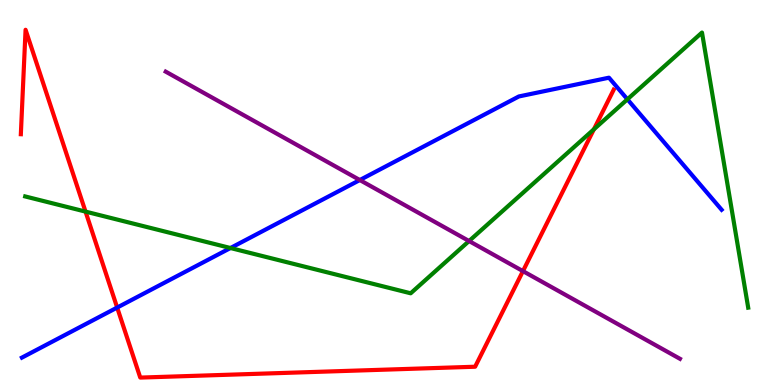[{'lines': ['blue', 'red'], 'intersections': [{'x': 1.51, 'y': 2.01}]}, {'lines': ['green', 'red'], 'intersections': [{'x': 1.1, 'y': 4.5}, {'x': 7.66, 'y': 6.64}]}, {'lines': ['purple', 'red'], 'intersections': [{'x': 6.75, 'y': 2.96}]}, {'lines': ['blue', 'green'], 'intersections': [{'x': 2.97, 'y': 3.56}, {'x': 8.1, 'y': 7.42}]}, {'lines': ['blue', 'purple'], 'intersections': [{'x': 4.64, 'y': 5.32}]}, {'lines': ['green', 'purple'], 'intersections': [{'x': 6.05, 'y': 3.74}]}]